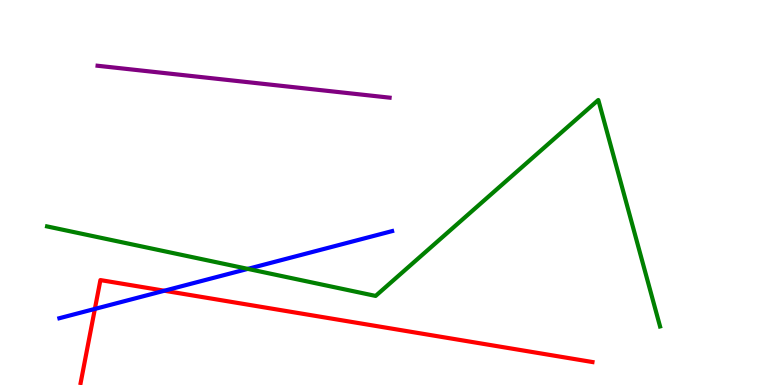[{'lines': ['blue', 'red'], 'intersections': [{'x': 1.22, 'y': 1.98}, {'x': 2.12, 'y': 2.45}]}, {'lines': ['green', 'red'], 'intersections': []}, {'lines': ['purple', 'red'], 'intersections': []}, {'lines': ['blue', 'green'], 'intersections': [{'x': 3.2, 'y': 3.02}]}, {'lines': ['blue', 'purple'], 'intersections': []}, {'lines': ['green', 'purple'], 'intersections': []}]